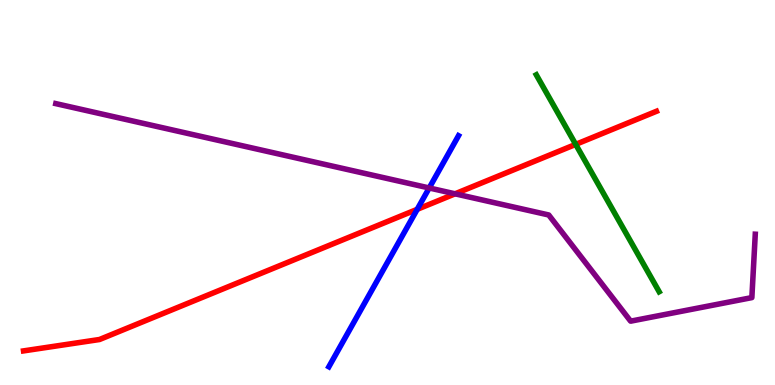[{'lines': ['blue', 'red'], 'intersections': [{'x': 5.38, 'y': 4.56}]}, {'lines': ['green', 'red'], 'intersections': [{'x': 7.43, 'y': 6.25}]}, {'lines': ['purple', 'red'], 'intersections': [{'x': 5.87, 'y': 4.97}]}, {'lines': ['blue', 'green'], 'intersections': []}, {'lines': ['blue', 'purple'], 'intersections': [{'x': 5.54, 'y': 5.12}]}, {'lines': ['green', 'purple'], 'intersections': []}]